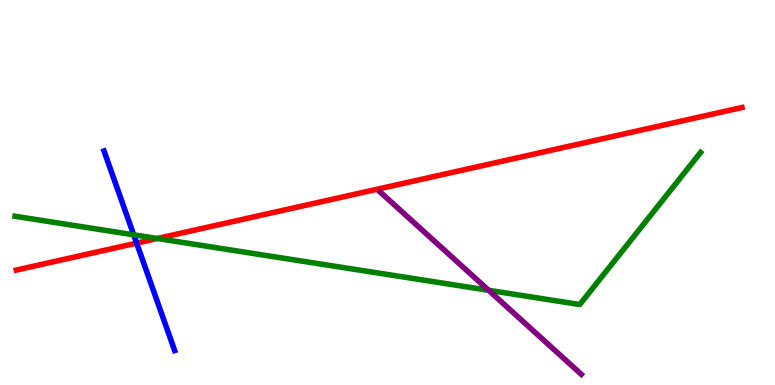[{'lines': ['blue', 'red'], 'intersections': [{'x': 1.76, 'y': 3.69}]}, {'lines': ['green', 'red'], 'intersections': [{'x': 2.03, 'y': 3.81}]}, {'lines': ['purple', 'red'], 'intersections': []}, {'lines': ['blue', 'green'], 'intersections': [{'x': 1.73, 'y': 3.9}]}, {'lines': ['blue', 'purple'], 'intersections': []}, {'lines': ['green', 'purple'], 'intersections': [{'x': 6.3, 'y': 2.46}]}]